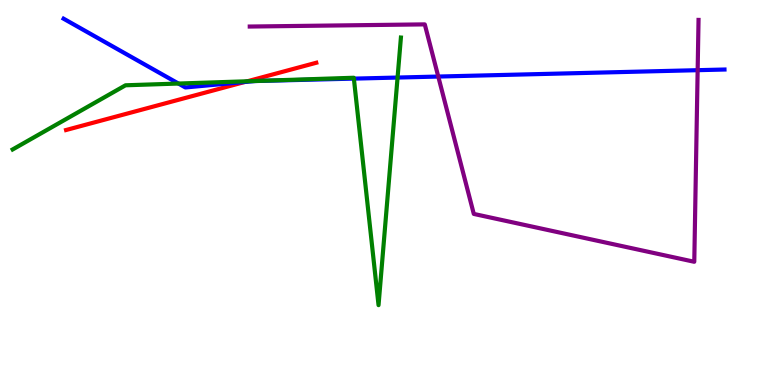[{'lines': ['blue', 'red'], 'intersections': [{'x': 3.16, 'y': 7.87}]}, {'lines': ['green', 'red'], 'intersections': [{'x': 3.19, 'y': 7.89}]}, {'lines': ['purple', 'red'], 'intersections': []}, {'lines': ['blue', 'green'], 'intersections': [{'x': 2.3, 'y': 7.83}, {'x': 4.57, 'y': 7.96}, {'x': 5.13, 'y': 7.99}]}, {'lines': ['blue', 'purple'], 'intersections': [{'x': 5.66, 'y': 8.01}, {'x': 9.0, 'y': 8.18}]}, {'lines': ['green', 'purple'], 'intersections': []}]